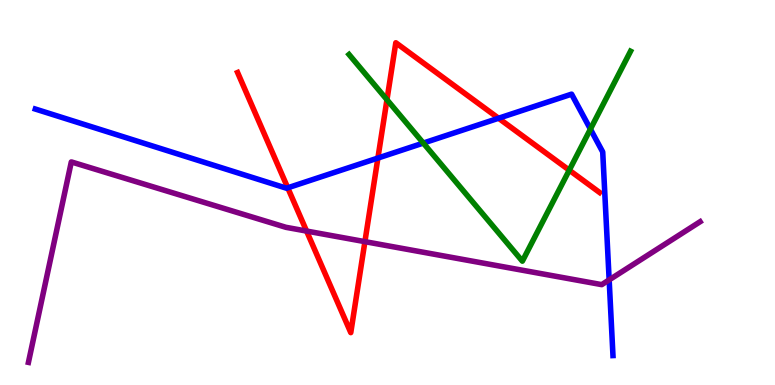[{'lines': ['blue', 'red'], 'intersections': [{'x': 3.71, 'y': 5.12}, {'x': 4.88, 'y': 5.89}, {'x': 6.43, 'y': 6.93}]}, {'lines': ['green', 'red'], 'intersections': [{'x': 4.99, 'y': 7.41}, {'x': 7.35, 'y': 5.58}]}, {'lines': ['purple', 'red'], 'intersections': [{'x': 3.96, 'y': 4.0}, {'x': 4.71, 'y': 3.72}]}, {'lines': ['blue', 'green'], 'intersections': [{'x': 5.46, 'y': 6.28}, {'x': 7.62, 'y': 6.65}]}, {'lines': ['blue', 'purple'], 'intersections': [{'x': 7.86, 'y': 2.73}]}, {'lines': ['green', 'purple'], 'intersections': []}]